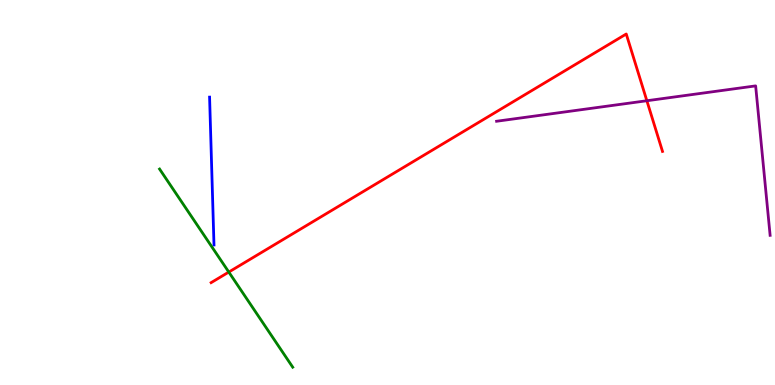[{'lines': ['blue', 'red'], 'intersections': []}, {'lines': ['green', 'red'], 'intersections': [{'x': 2.95, 'y': 2.93}]}, {'lines': ['purple', 'red'], 'intersections': [{'x': 8.35, 'y': 7.38}]}, {'lines': ['blue', 'green'], 'intersections': []}, {'lines': ['blue', 'purple'], 'intersections': []}, {'lines': ['green', 'purple'], 'intersections': []}]